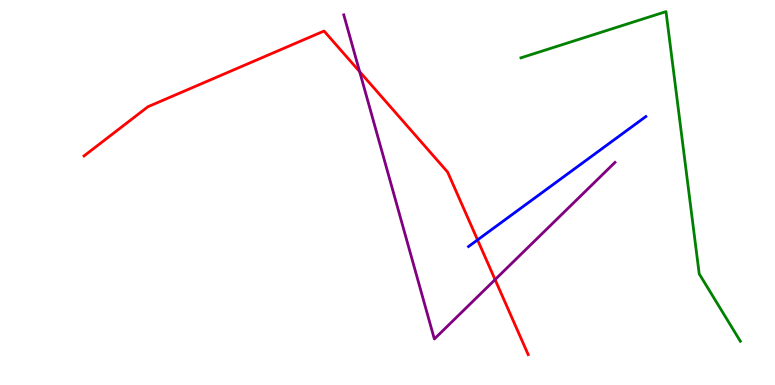[{'lines': ['blue', 'red'], 'intersections': [{'x': 6.16, 'y': 3.77}]}, {'lines': ['green', 'red'], 'intersections': []}, {'lines': ['purple', 'red'], 'intersections': [{'x': 4.64, 'y': 8.14}, {'x': 6.39, 'y': 2.74}]}, {'lines': ['blue', 'green'], 'intersections': []}, {'lines': ['blue', 'purple'], 'intersections': []}, {'lines': ['green', 'purple'], 'intersections': []}]